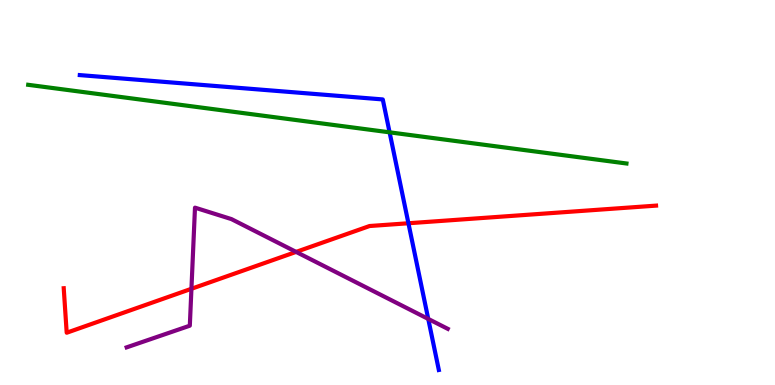[{'lines': ['blue', 'red'], 'intersections': [{'x': 5.27, 'y': 4.2}]}, {'lines': ['green', 'red'], 'intersections': []}, {'lines': ['purple', 'red'], 'intersections': [{'x': 2.47, 'y': 2.5}, {'x': 3.82, 'y': 3.46}]}, {'lines': ['blue', 'green'], 'intersections': [{'x': 5.03, 'y': 6.56}]}, {'lines': ['blue', 'purple'], 'intersections': [{'x': 5.53, 'y': 1.72}]}, {'lines': ['green', 'purple'], 'intersections': []}]